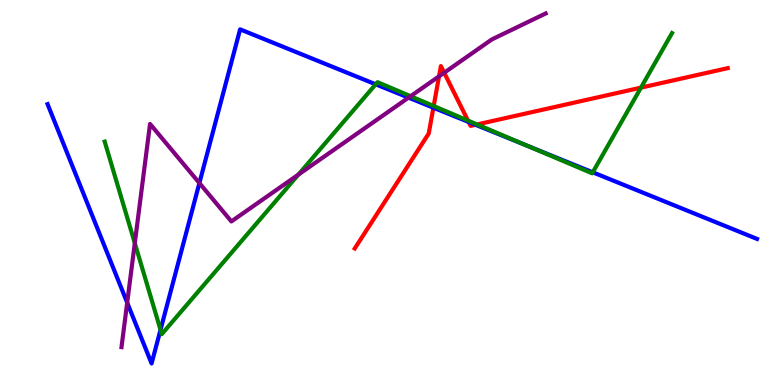[{'lines': ['blue', 'red'], 'intersections': [{'x': 5.59, 'y': 7.2}, {'x': 6.05, 'y': 6.83}, {'x': 6.14, 'y': 6.76}]}, {'lines': ['green', 'red'], 'intersections': [{'x': 5.6, 'y': 7.25}, {'x': 6.04, 'y': 6.87}, {'x': 6.16, 'y': 6.77}, {'x': 8.27, 'y': 7.72}]}, {'lines': ['purple', 'red'], 'intersections': [{'x': 5.66, 'y': 8.02}, {'x': 5.73, 'y': 8.11}]}, {'lines': ['blue', 'green'], 'intersections': [{'x': 2.07, 'y': 1.43}, {'x': 4.85, 'y': 7.81}, {'x': 6.81, 'y': 6.21}, {'x': 7.65, 'y': 5.52}]}, {'lines': ['blue', 'purple'], 'intersections': [{'x': 1.64, 'y': 2.14}, {'x': 2.57, 'y': 5.24}, {'x': 5.27, 'y': 7.46}]}, {'lines': ['green', 'purple'], 'intersections': [{'x': 1.74, 'y': 3.69}, {'x': 3.85, 'y': 5.46}, {'x': 5.3, 'y': 7.5}]}]